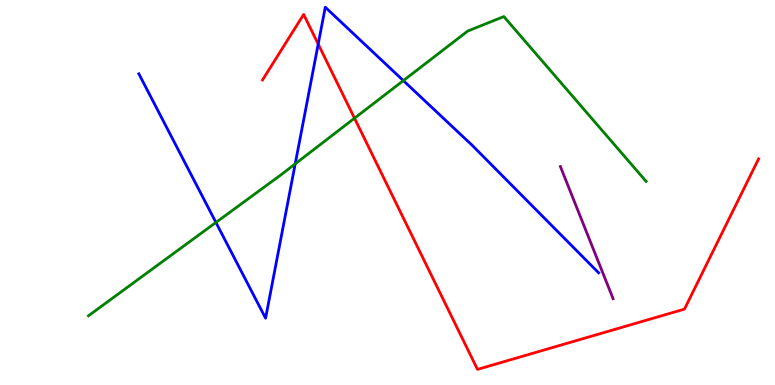[{'lines': ['blue', 'red'], 'intersections': [{'x': 4.11, 'y': 8.85}]}, {'lines': ['green', 'red'], 'intersections': [{'x': 4.57, 'y': 6.93}]}, {'lines': ['purple', 'red'], 'intersections': []}, {'lines': ['blue', 'green'], 'intersections': [{'x': 2.79, 'y': 4.22}, {'x': 3.81, 'y': 5.74}, {'x': 5.2, 'y': 7.91}]}, {'lines': ['blue', 'purple'], 'intersections': []}, {'lines': ['green', 'purple'], 'intersections': []}]